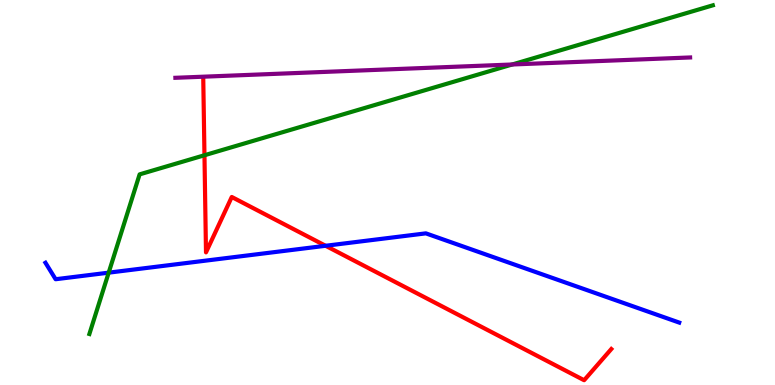[{'lines': ['blue', 'red'], 'intersections': [{'x': 4.2, 'y': 3.62}]}, {'lines': ['green', 'red'], 'intersections': [{'x': 2.64, 'y': 5.97}]}, {'lines': ['purple', 'red'], 'intersections': []}, {'lines': ['blue', 'green'], 'intersections': [{'x': 1.4, 'y': 2.92}]}, {'lines': ['blue', 'purple'], 'intersections': []}, {'lines': ['green', 'purple'], 'intersections': [{'x': 6.61, 'y': 8.32}]}]